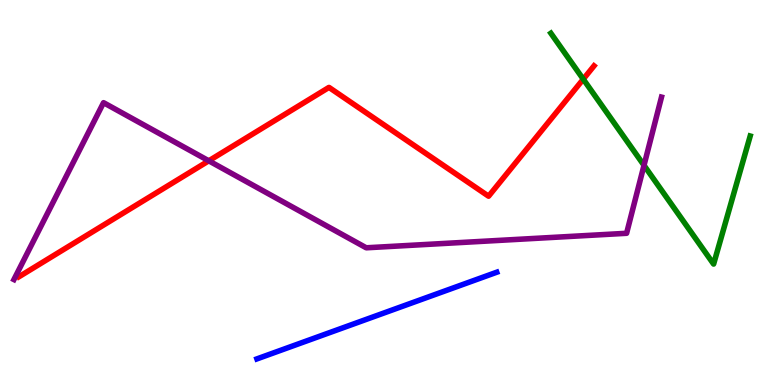[{'lines': ['blue', 'red'], 'intersections': []}, {'lines': ['green', 'red'], 'intersections': [{'x': 7.53, 'y': 7.94}]}, {'lines': ['purple', 'red'], 'intersections': [{'x': 2.69, 'y': 5.82}]}, {'lines': ['blue', 'green'], 'intersections': []}, {'lines': ['blue', 'purple'], 'intersections': []}, {'lines': ['green', 'purple'], 'intersections': [{'x': 8.31, 'y': 5.71}]}]